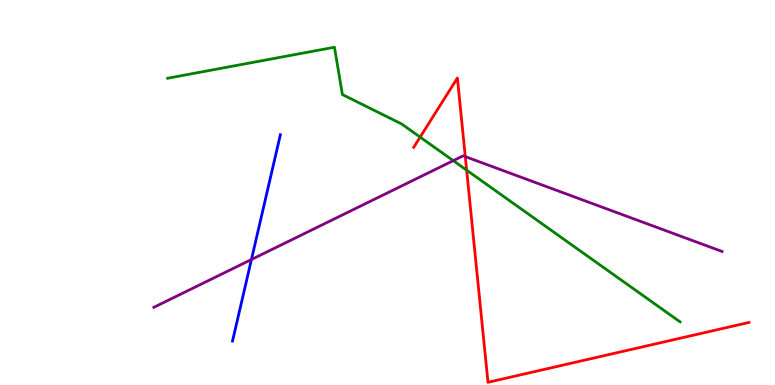[{'lines': ['blue', 'red'], 'intersections': []}, {'lines': ['green', 'red'], 'intersections': [{'x': 5.42, 'y': 6.44}, {'x': 6.02, 'y': 5.58}]}, {'lines': ['purple', 'red'], 'intersections': [{'x': 6.0, 'y': 5.93}]}, {'lines': ['blue', 'green'], 'intersections': []}, {'lines': ['blue', 'purple'], 'intersections': [{'x': 3.24, 'y': 3.26}]}, {'lines': ['green', 'purple'], 'intersections': [{'x': 5.85, 'y': 5.83}]}]